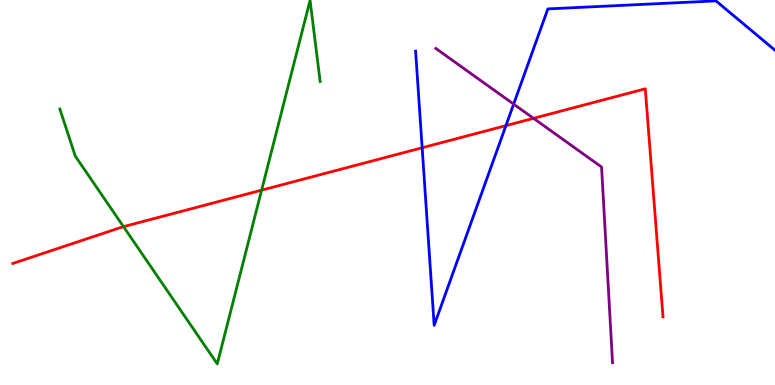[{'lines': ['blue', 'red'], 'intersections': [{'x': 5.45, 'y': 6.16}, {'x': 6.53, 'y': 6.74}]}, {'lines': ['green', 'red'], 'intersections': [{'x': 1.59, 'y': 4.11}, {'x': 3.38, 'y': 5.06}]}, {'lines': ['purple', 'red'], 'intersections': [{'x': 6.88, 'y': 6.93}]}, {'lines': ['blue', 'green'], 'intersections': []}, {'lines': ['blue', 'purple'], 'intersections': [{'x': 6.63, 'y': 7.3}]}, {'lines': ['green', 'purple'], 'intersections': []}]